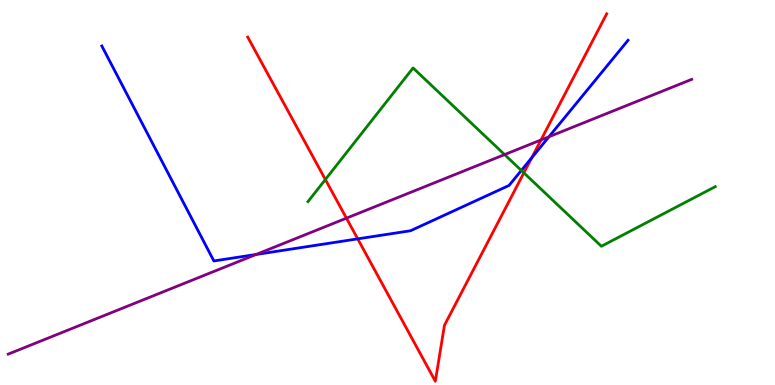[{'lines': ['blue', 'red'], 'intersections': [{'x': 4.62, 'y': 3.8}, {'x': 6.86, 'y': 5.9}]}, {'lines': ['green', 'red'], 'intersections': [{'x': 4.2, 'y': 5.34}, {'x': 6.76, 'y': 5.51}]}, {'lines': ['purple', 'red'], 'intersections': [{'x': 4.47, 'y': 4.33}, {'x': 6.98, 'y': 6.36}]}, {'lines': ['blue', 'green'], 'intersections': [{'x': 6.73, 'y': 5.57}]}, {'lines': ['blue', 'purple'], 'intersections': [{'x': 3.3, 'y': 3.39}, {'x': 7.08, 'y': 6.45}]}, {'lines': ['green', 'purple'], 'intersections': [{'x': 6.51, 'y': 5.98}]}]